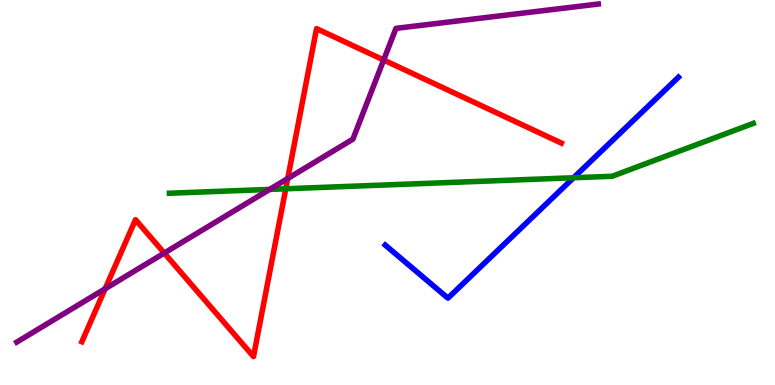[{'lines': ['blue', 'red'], 'intersections': []}, {'lines': ['green', 'red'], 'intersections': [{'x': 3.69, 'y': 5.1}]}, {'lines': ['purple', 'red'], 'intersections': [{'x': 1.36, 'y': 2.5}, {'x': 2.12, 'y': 3.43}, {'x': 3.71, 'y': 5.36}, {'x': 4.95, 'y': 8.44}]}, {'lines': ['blue', 'green'], 'intersections': [{'x': 7.4, 'y': 5.38}]}, {'lines': ['blue', 'purple'], 'intersections': []}, {'lines': ['green', 'purple'], 'intersections': [{'x': 3.48, 'y': 5.08}]}]